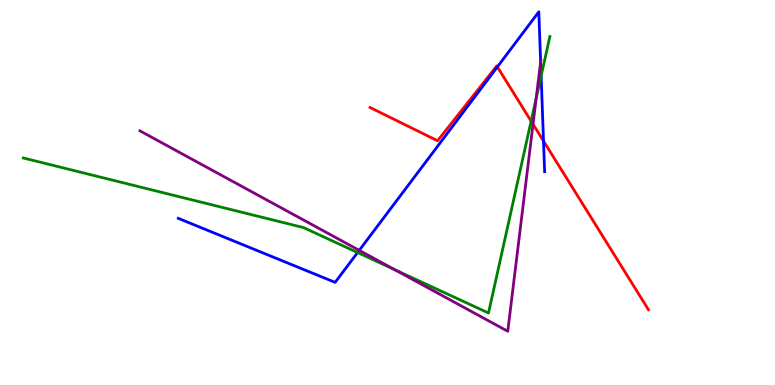[{'lines': ['blue', 'red'], 'intersections': [{'x': 6.42, 'y': 8.26}, {'x': 7.01, 'y': 6.34}]}, {'lines': ['green', 'red'], 'intersections': [{'x': 6.85, 'y': 6.85}]}, {'lines': ['purple', 'red'], 'intersections': [{'x': 6.88, 'y': 6.77}]}, {'lines': ['blue', 'green'], 'intersections': [{'x': 4.61, 'y': 3.44}, {'x': 6.98, 'y': 8.03}]}, {'lines': ['blue', 'purple'], 'intersections': [{'x': 4.64, 'y': 3.5}, {'x': 6.98, 'y': 8.39}]}, {'lines': ['green', 'purple'], 'intersections': [{'x': 5.09, 'y': 2.99}, {'x': 6.92, 'y': 7.45}]}]